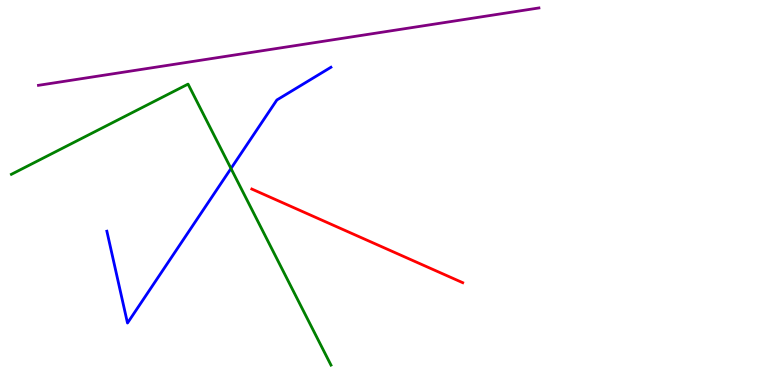[{'lines': ['blue', 'red'], 'intersections': []}, {'lines': ['green', 'red'], 'intersections': []}, {'lines': ['purple', 'red'], 'intersections': []}, {'lines': ['blue', 'green'], 'intersections': [{'x': 2.98, 'y': 5.62}]}, {'lines': ['blue', 'purple'], 'intersections': []}, {'lines': ['green', 'purple'], 'intersections': []}]